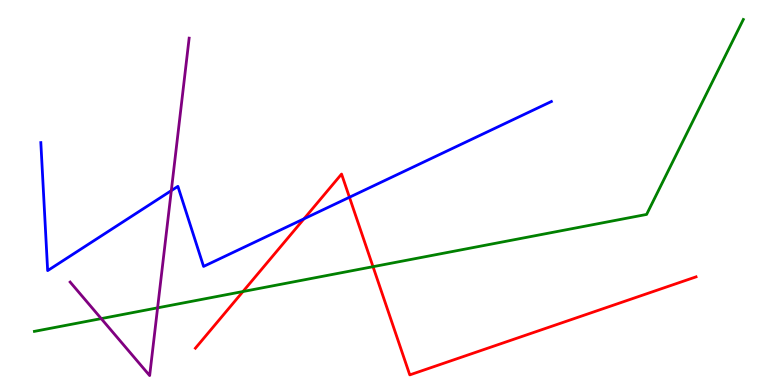[{'lines': ['blue', 'red'], 'intersections': [{'x': 3.92, 'y': 4.32}, {'x': 4.51, 'y': 4.88}]}, {'lines': ['green', 'red'], 'intersections': [{'x': 3.14, 'y': 2.43}, {'x': 4.81, 'y': 3.07}]}, {'lines': ['purple', 'red'], 'intersections': []}, {'lines': ['blue', 'green'], 'intersections': []}, {'lines': ['blue', 'purple'], 'intersections': [{'x': 2.21, 'y': 5.05}]}, {'lines': ['green', 'purple'], 'intersections': [{'x': 1.31, 'y': 1.72}, {'x': 2.03, 'y': 2.0}]}]